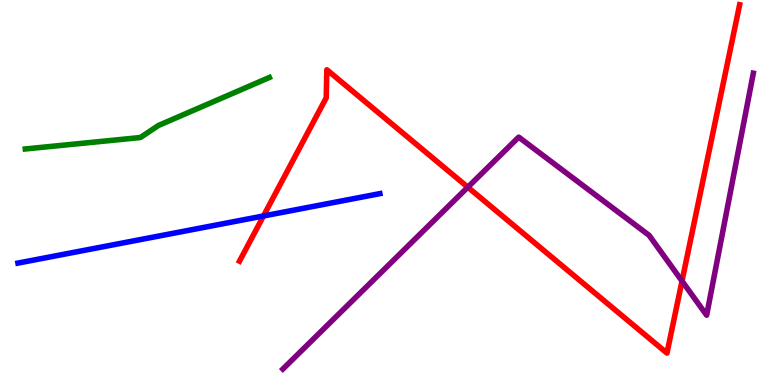[{'lines': ['blue', 'red'], 'intersections': [{'x': 3.4, 'y': 4.39}]}, {'lines': ['green', 'red'], 'intersections': []}, {'lines': ['purple', 'red'], 'intersections': [{'x': 6.04, 'y': 5.14}, {'x': 8.8, 'y': 2.7}]}, {'lines': ['blue', 'green'], 'intersections': []}, {'lines': ['blue', 'purple'], 'intersections': []}, {'lines': ['green', 'purple'], 'intersections': []}]